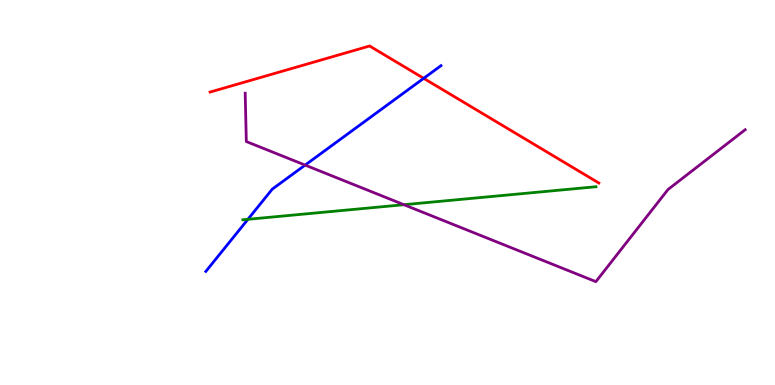[{'lines': ['blue', 'red'], 'intersections': [{'x': 5.47, 'y': 7.97}]}, {'lines': ['green', 'red'], 'intersections': []}, {'lines': ['purple', 'red'], 'intersections': []}, {'lines': ['blue', 'green'], 'intersections': [{'x': 3.2, 'y': 4.3}]}, {'lines': ['blue', 'purple'], 'intersections': [{'x': 3.94, 'y': 5.71}]}, {'lines': ['green', 'purple'], 'intersections': [{'x': 5.21, 'y': 4.68}]}]